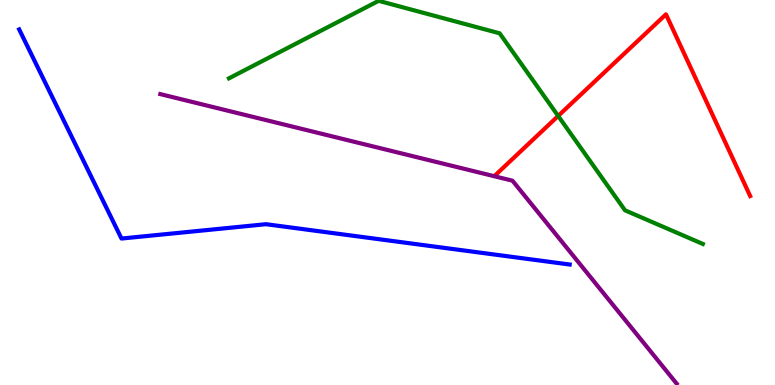[{'lines': ['blue', 'red'], 'intersections': []}, {'lines': ['green', 'red'], 'intersections': [{'x': 7.2, 'y': 6.99}]}, {'lines': ['purple', 'red'], 'intersections': []}, {'lines': ['blue', 'green'], 'intersections': []}, {'lines': ['blue', 'purple'], 'intersections': []}, {'lines': ['green', 'purple'], 'intersections': []}]